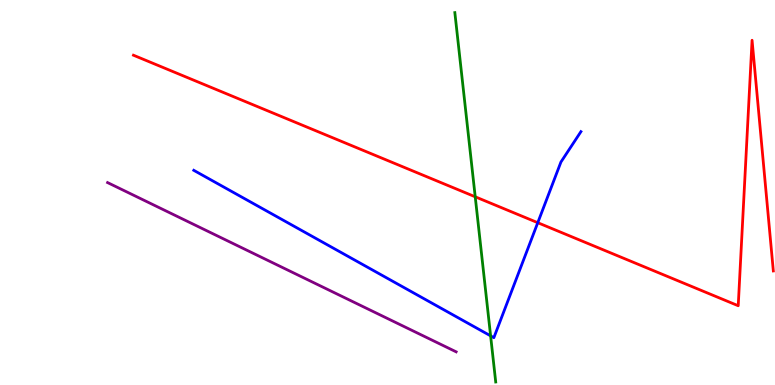[{'lines': ['blue', 'red'], 'intersections': [{'x': 6.94, 'y': 4.22}]}, {'lines': ['green', 'red'], 'intersections': [{'x': 6.13, 'y': 4.89}]}, {'lines': ['purple', 'red'], 'intersections': []}, {'lines': ['blue', 'green'], 'intersections': [{'x': 6.33, 'y': 1.28}]}, {'lines': ['blue', 'purple'], 'intersections': []}, {'lines': ['green', 'purple'], 'intersections': []}]